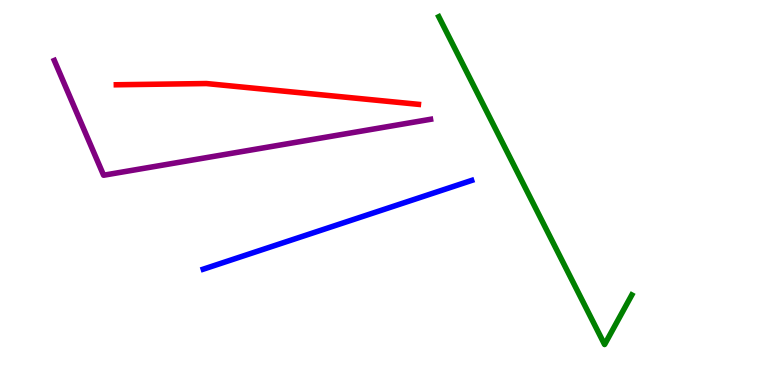[{'lines': ['blue', 'red'], 'intersections': []}, {'lines': ['green', 'red'], 'intersections': []}, {'lines': ['purple', 'red'], 'intersections': []}, {'lines': ['blue', 'green'], 'intersections': []}, {'lines': ['blue', 'purple'], 'intersections': []}, {'lines': ['green', 'purple'], 'intersections': []}]